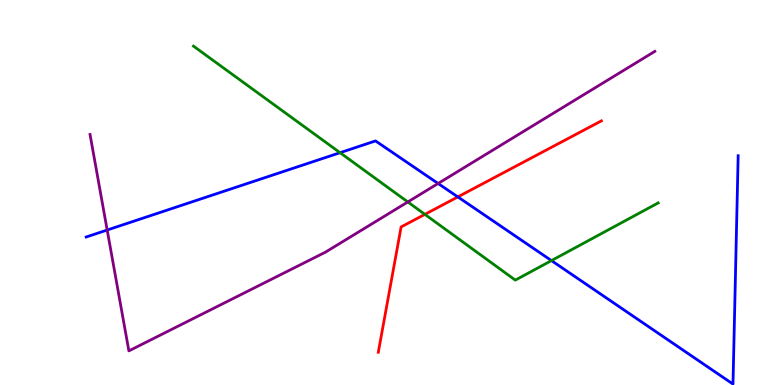[{'lines': ['blue', 'red'], 'intersections': [{'x': 5.91, 'y': 4.89}]}, {'lines': ['green', 'red'], 'intersections': [{'x': 5.48, 'y': 4.43}]}, {'lines': ['purple', 'red'], 'intersections': []}, {'lines': ['blue', 'green'], 'intersections': [{'x': 4.39, 'y': 6.03}, {'x': 7.12, 'y': 3.23}]}, {'lines': ['blue', 'purple'], 'intersections': [{'x': 1.38, 'y': 4.03}, {'x': 5.65, 'y': 5.23}]}, {'lines': ['green', 'purple'], 'intersections': [{'x': 5.26, 'y': 4.75}]}]